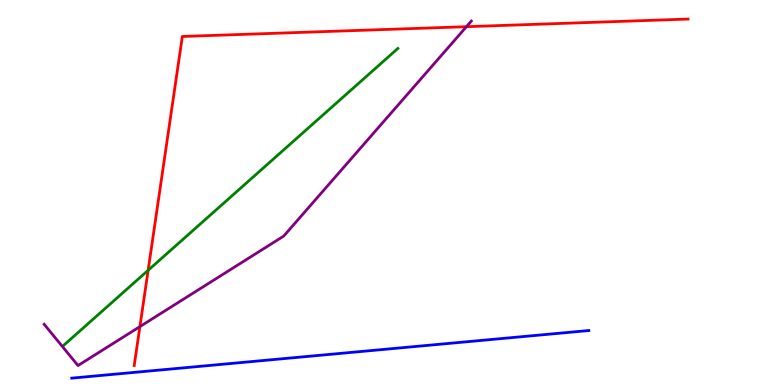[{'lines': ['blue', 'red'], 'intersections': []}, {'lines': ['green', 'red'], 'intersections': [{'x': 1.91, 'y': 2.98}]}, {'lines': ['purple', 'red'], 'intersections': [{'x': 1.81, 'y': 1.52}, {'x': 6.02, 'y': 9.31}]}, {'lines': ['blue', 'green'], 'intersections': []}, {'lines': ['blue', 'purple'], 'intersections': []}, {'lines': ['green', 'purple'], 'intersections': []}]